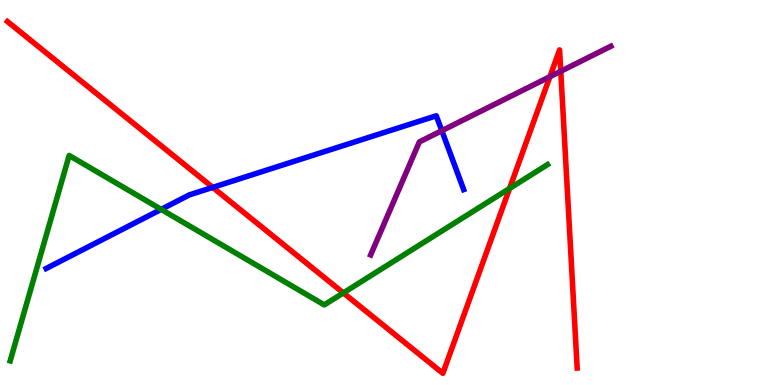[{'lines': ['blue', 'red'], 'intersections': [{'x': 2.74, 'y': 5.13}]}, {'lines': ['green', 'red'], 'intersections': [{'x': 4.43, 'y': 2.39}, {'x': 6.58, 'y': 5.11}]}, {'lines': ['purple', 'red'], 'intersections': [{'x': 7.1, 'y': 8.01}, {'x': 7.24, 'y': 8.15}]}, {'lines': ['blue', 'green'], 'intersections': [{'x': 2.08, 'y': 4.56}]}, {'lines': ['blue', 'purple'], 'intersections': [{'x': 5.7, 'y': 6.61}]}, {'lines': ['green', 'purple'], 'intersections': []}]